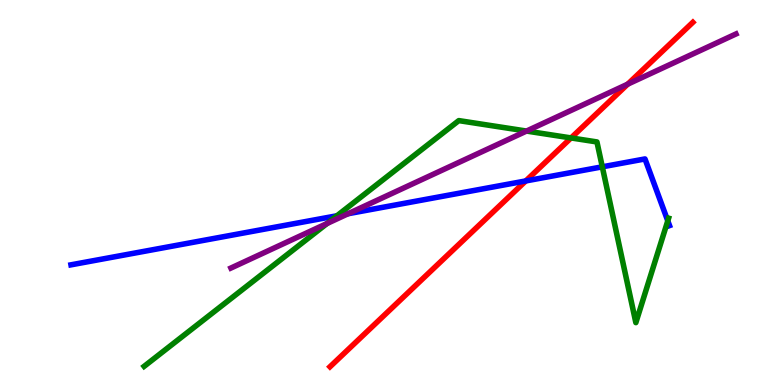[{'lines': ['blue', 'red'], 'intersections': [{'x': 6.78, 'y': 5.3}]}, {'lines': ['green', 'red'], 'intersections': [{'x': 7.37, 'y': 6.42}]}, {'lines': ['purple', 'red'], 'intersections': [{'x': 8.1, 'y': 7.81}]}, {'lines': ['blue', 'green'], 'intersections': [{'x': 4.35, 'y': 4.4}, {'x': 7.77, 'y': 5.67}, {'x': 8.62, 'y': 4.26}]}, {'lines': ['blue', 'purple'], 'intersections': [{'x': 4.49, 'y': 4.45}]}, {'lines': ['green', 'purple'], 'intersections': [{'x': 4.22, 'y': 4.19}, {'x': 6.79, 'y': 6.6}]}]